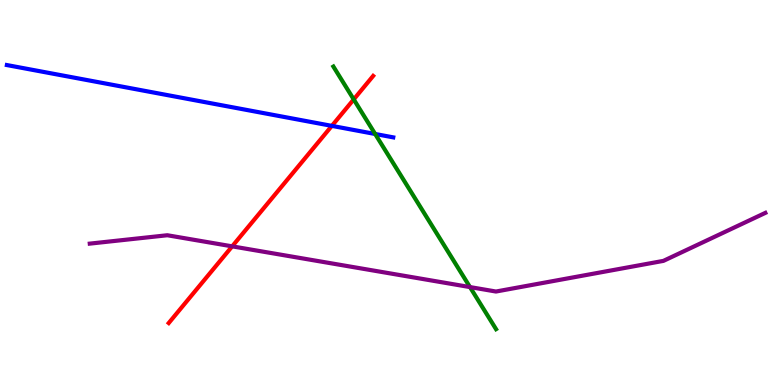[{'lines': ['blue', 'red'], 'intersections': [{'x': 4.28, 'y': 6.73}]}, {'lines': ['green', 'red'], 'intersections': [{'x': 4.56, 'y': 7.42}]}, {'lines': ['purple', 'red'], 'intersections': [{'x': 3.0, 'y': 3.6}]}, {'lines': ['blue', 'green'], 'intersections': [{'x': 4.84, 'y': 6.52}]}, {'lines': ['blue', 'purple'], 'intersections': []}, {'lines': ['green', 'purple'], 'intersections': [{'x': 6.06, 'y': 2.54}]}]